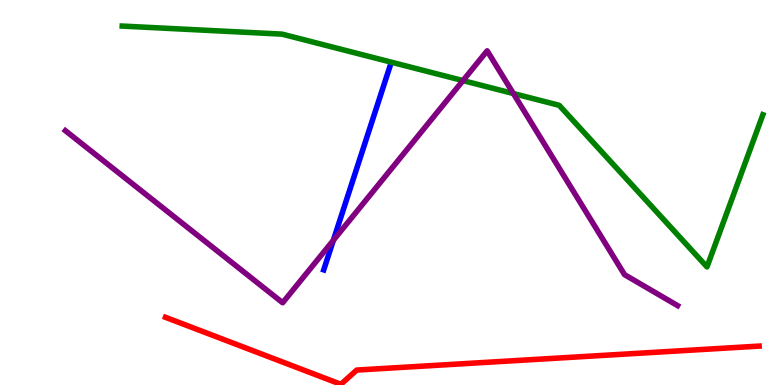[{'lines': ['blue', 'red'], 'intersections': []}, {'lines': ['green', 'red'], 'intersections': []}, {'lines': ['purple', 'red'], 'intersections': []}, {'lines': ['blue', 'green'], 'intersections': []}, {'lines': ['blue', 'purple'], 'intersections': [{'x': 4.3, 'y': 3.76}]}, {'lines': ['green', 'purple'], 'intersections': [{'x': 5.97, 'y': 7.91}, {'x': 6.62, 'y': 7.57}]}]